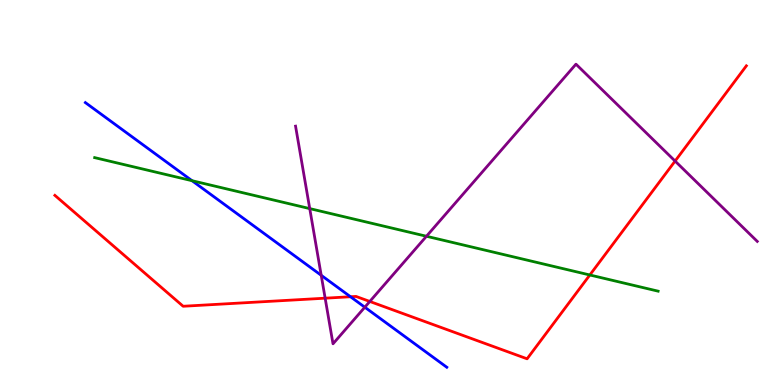[{'lines': ['blue', 'red'], 'intersections': [{'x': 4.52, 'y': 2.29}]}, {'lines': ['green', 'red'], 'intersections': [{'x': 7.61, 'y': 2.86}]}, {'lines': ['purple', 'red'], 'intersections': [{'x': 4.2, 'y': 2.25}, {'x': 4.77, 'y': 2.17}, {'x': 8.71, 'y': 5.82}]}, {'lines': ['blue', 'green'], 'intersections': [{'x': 2.48, 'y': 5.31}]}, {'lines': ['blue', 'purple'], 'intersections': [{'x': 4.14, 'y': 2.85}, {'x': 4.71, 'y': 2.02}]}, {'lines': ['green', 'purple'], 'intersections': [{'x': 4.0, 'y': 4.58}, {'x': 5.5, 'y': 3.86}]}]